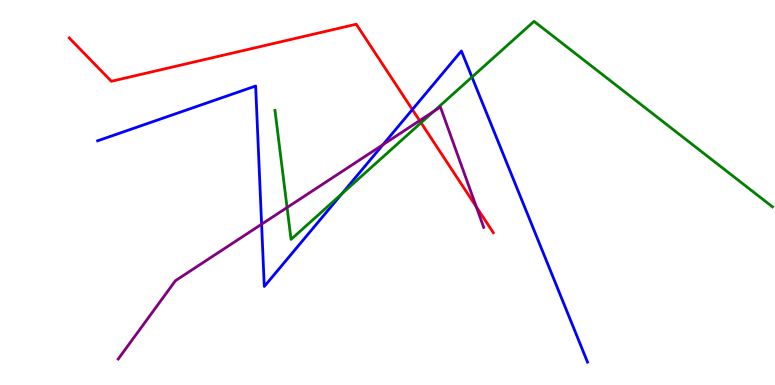[{'lines': ['blue', 'red'], 'intersections': [{'x': 5.32, 'y': 7.15}]}, {'lines': ['green', 'red'], 'intersections': [{'x': 5.43, 'y': 6.81}]}, {'lines': ['purple', 'red'], 'intersections': [{'x': 5.41, 'y': 6.87}, {'x': 6.15, 'y': 4.63}]}, {'lines': ['blue', 'green'], 'intersections': [{'x': 4.41, 'y': 4.96}, {'x': 6.09, 'y': 8.0}]}, {'lines': ['blue', 'purple'], 'intersections': [{'x': 3.38, 'y': 4.18}, {'x': 4.94, 'y': 6.24}]}, {'lines': ['green', 'purple'], 'intersections': [{'x': 3.7, 'y': 4.61}, {'x': 5.6, 'y': 7.11}]}]